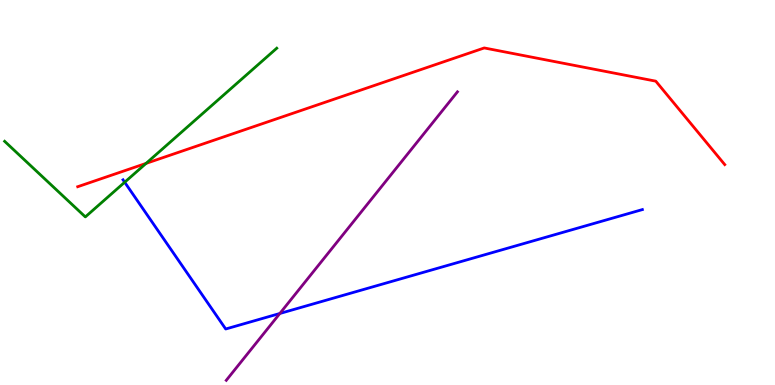[{'lines': ['blue', 'red'], 'intersections': []}, {'lines': ['green', 'red'], 'intersections': [{'x': 1.88, 'y': 5.76}]}, {'lines': ['purple', 'red'], 'intersections': []}, {'lines': ['blue', 'green'], 'intersections': [{'x': 1.61, 'y': 5.27}]}, {'lines': ['blue', 'purple'], 'intersections': [{'x': 3.61, 'y': 1.86}]}, {'lines': ['green', 'purple'], 'intersections': []}]